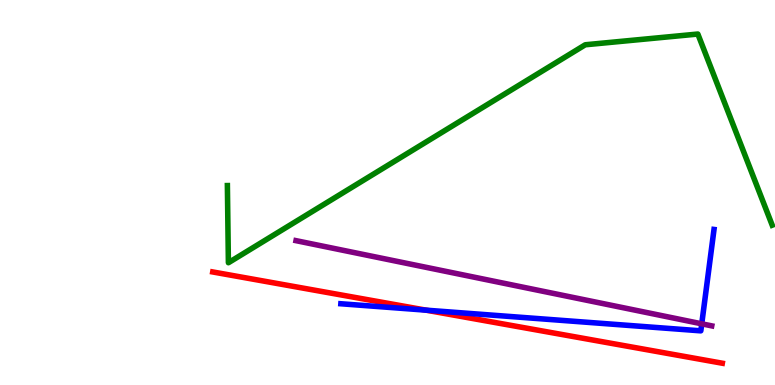[{'lines': ['blue', 'red'], 'intersections': [{'x': 5.5, 'y': 1.94}]}, {'lines': ['green', 'red'], 'intersections': []}, {'lines': ['purple', 'red'], 'intersections': []}, {'lines': ['blue', 'green'], 'intersections': []}, {'lines': ['blue', 'purple'], 'intersections': [{'x': 9.05, 'y': 1.59}]}, {'lines': ['green', 'purple'], 'intersections': []}]